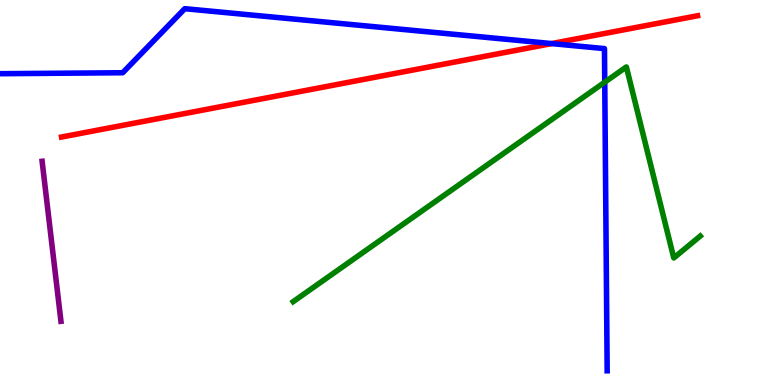[{'lines': ['blue', 'red'], 'intersections': [{'x': 7.12, 'y': 8.87}]}, {'lines': ['green', 'red'], 'intersections': []}, {'lines': ['purple', 'red'], 'intersections': []}, {'lines': ['blue', 'green'], 'intersections': [{'x': 7.8, 'y': 7.87}]}, {'lines': ['blue', 'purple'], 'intersections': []}, {'lines': ['green', 'purple'], 'intersections': []}]